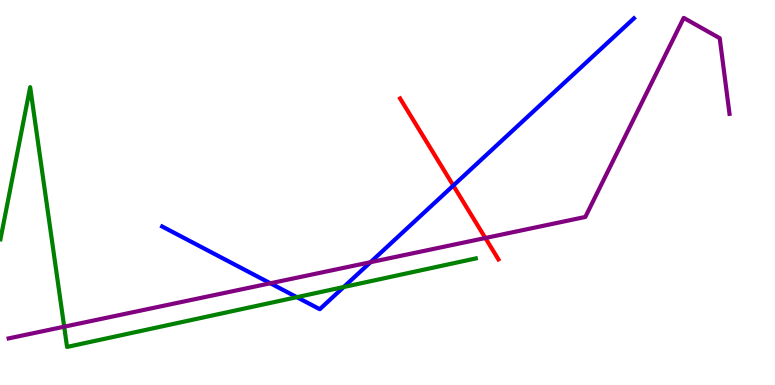[{'lines': ['blue', 'red'], 'intersections': [{'x': 5.85, 'y': 5.18}]}, {'lines': ['green', 'red'], 'intersections': []}, {'lines': ['purple', 'red'], 'intersections': [{'x': 6.26, 'y': 3.82}]}, {'lines': ['blue', 'green'], 'intersections': [{'x': 3.83, 'y': 2.28}, {'x': 4.43, 'y': 2.54}]}, {'lines': ['blue', 'purple'], 'intersections': [{'x': 3.49, 'y': 2.64}, {'x': 4.78, 'y': 3.19}]}, {'lines': ['green', 'purple'], 'intersections': [{'x': 0.828, 'y': 1.51}]}]